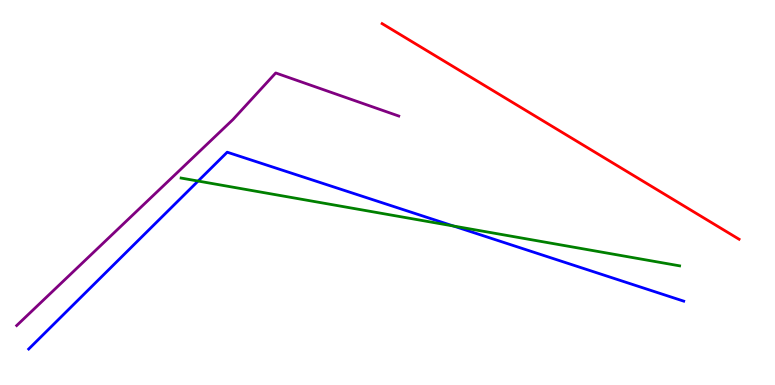[{'lines': ['blue', 'red'], 'intersections': []}, {'lines': ['green', 'red'], 'intersections': []}, {'lines': ['purple', 'red'], 'intersections': []}, {'lines': ['blue', 'green'], 'intersections': [{'x': 2.56, 'y': 5.3}, {'x': 5.85, 'y': 4.13}]}, {'lines': ['blue', 'purple'], 'intersections': []}, {'lines': ['green', 'purple'], 'intersections': []}]